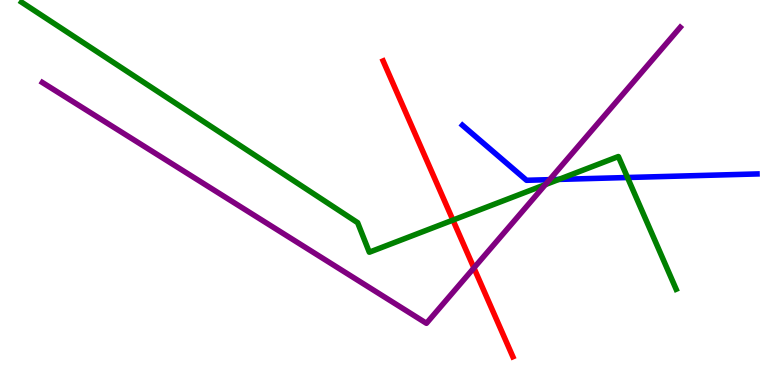[{'lines': ['blue', 'red'], 'intersections': []}, {'lines': ['green', 'red'], 'intersections': [{'x': 5.84, 'y': 4.28}]}, {'lines': ['purple', 'red'], 'intersections': [{'x': 6.12, 'y': 3.04}]}, {'lines': ['blue', 'green'], 'intersections': [{'x': 7.21, 'y': 5.34}, {'x': 8.1, 'y': 5.39}]}, {'lines': ['blue', 'purple'], 'intersections': [{'x': 7.09, 'y': 5.33}]}, {'lines': ['green', 'purple'], 'intersections': [{'x': 7.04, 'y': 5.21}]}]